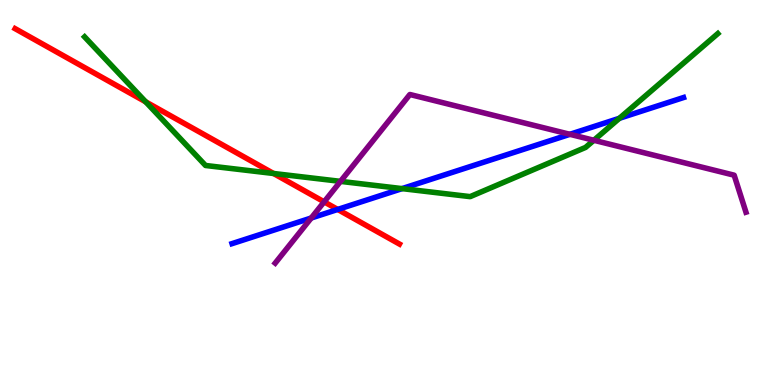[{'lines': ['blue', 'red'], 'intersections': [{'x': 4.36, 'y': 4.56}]}, {'lines': ['green', 'red'], 'intersections': [{'x': 1.88, 'y': 7.35}, {'x': 3.53, 'y': 5.49}]}, {'lines': ['purple', 'red'], 'intersections': [{'x': 4.18, 'y': 4.76}]}, {'lines': ['blue', 'green'], 'intersections': [{'x': 5.19, 'y': 5.1}, {'x': 7.99, 'y': 6.93}]}, {'lines': ['blue', 'purple'], 'intersections': [{'x': 4.02, 'y': 4.34}, {'x': 7.35, 'y': 6.51}]}, {'lines': ['green', 'purple'], 'intersections': [{'x': 4.39, 'y': 5.29}, {'x': 7.66, 'y': 6.36}]}]